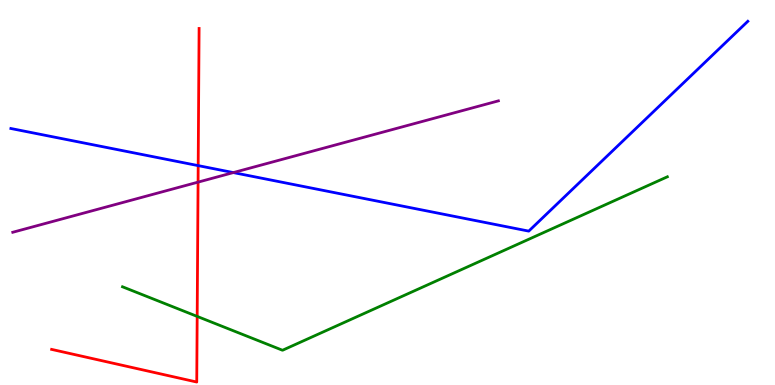[{'lines': ['blue', 'red'], 'intersections': [{'x': 2.56, 'y': 5.7}]}, {'lines': ['green', 'red'], 'intersections': [{'x': 2.54, 'y': 1.78}]}, {'lines': ['purple', 'red'], 'intersections': [{'x': 2.56, 'y': 5.27}]}, {'lines': ['blue', 'green'], 'intersections': []}, {'lines': ['blue', 'purple'], 'intersections': [{'x': 3.01, 'y': 5.52}]}, {'lines': ['green', 'purple'], 'intersections': []}]